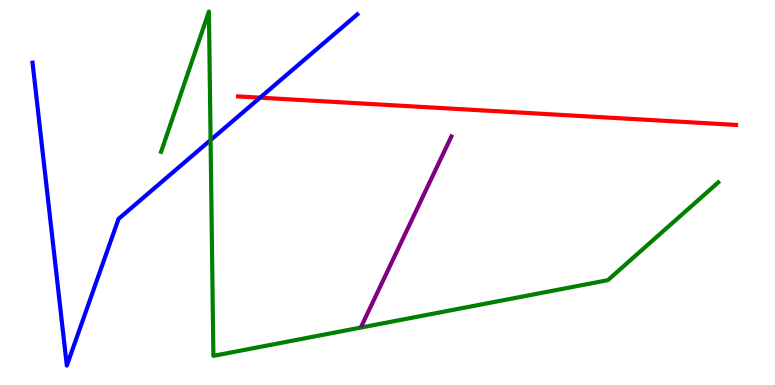[{'lines': ['blue', 'red'], 'intersections': [{'x': 3.36, 'y': 7.46}]}, {'lines': ['green', 'red'], 'intersections': []}, {'lines': ['purple', 'red'], 'intersections': []}, {'lines': ['blue', 'green'], 'intersections': [{'x': 2.72, 'y': 6.36}]}, {'lines': ['blue', 'purple'], 'intersections': []}, {'lines': ['green', 'purple'], 'intersections': []}]